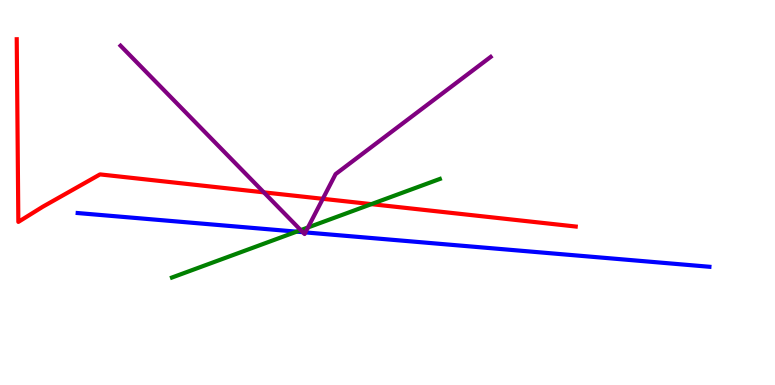[{'lines': ['blue', 'red'], 'intersections': []}, {'lines': ['green', 'red'], 'intersections': [{'x': 4.79, 'y': 4.7}]}, {'lines': ['purple', 'red'], 'intersections': [{'x': 3.4, 'y': 5.0}, {'x': 4.17, 'y': 4.84}]}, {'lines': ['blue', 'green'], 'intersections': [{'x': 3.83, 'y': 3.98}]}, {'lines': ['blue', 'purple'], 'intersections': [{'x': 3.91, 'y': 3.97}, {'x': 3.94, 'y': 3.96}]}, {'lines': ['green', 'purple'], 'intersections': [{'x': 3.88, 'y': 4.02}, {'x': 3.97, 'y': 4.09}]}]